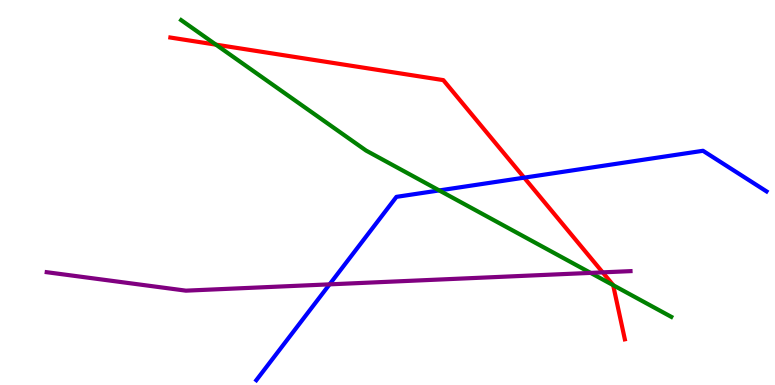[{'lines': ['blue', 'red'], 'intersections': [{'x': 6.76, 'y': 5.39}]}, {'lines': ['green', 'red'], 'intersections': [{'x': 2.79, 'y': 8.84}, {'x': 7.91, 'y': 2.59}]}, {'lines': ['purple', 'red'], 'intersections': [{'x': 7.78, 'y': 2.93}]}, {'lines': ['blue', 'green'], 'intersections': [{'x': 5.67, 'y': 5.05}]}, {'lines': ['blue', 'purple'], 'intersections': [{'x': 4.25, 'y': 2.61}]}, {'lines': ['green', 'purple'], 'intersections': [{'x': 7.62, 'y': 2.91}]}]